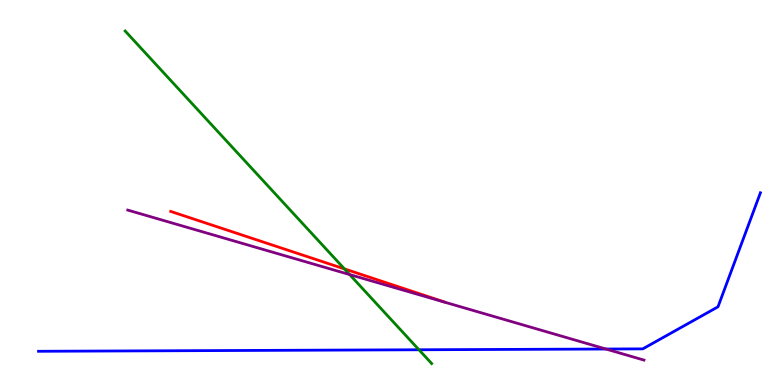[{'lines': ['blue', 'red'], 'intersections': []}, {'lines': ['green', 'red'], 'intersections': [{'x': 4.44, 'y': 3.02}]}, {'lines': ['purple', 'red'], 'intersections': []}, {'lines': ['blue', 'green'], 'intersections': [{'x': 5.41, 'y': 0.915}]}, {'lines': ['blue', 'purple'], 'intersections': [{'x': 7.82, 'y': 0.935}]}, {'lines': ['green', 'purple'], 'intersections': [{'x': 4.51, 'y': 2.87}]}]